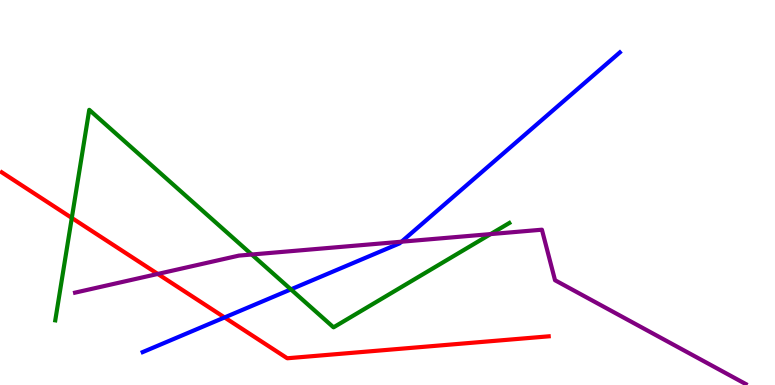[{'lines': ['blue', 'red'], 'intersections': [{'x': 2.9, 'y': 1.75}]}, {'lines': ['green', 'red'], 'intersections': [{'x': 0.926, 'y': 4.34}]}, {'lines': ['purple', 'red'], 'intersections': [{'x': 2.04, 'y': 2.88}]}, {'lines': ['blue', 'green'], 'intersections': [{'x': 3.75, 'y': 2.48}]}, {'lines': ['blue', 'purple'], 'intersections': [{'x': 5.18, 'y': 3.72}]}, {'lines': ['green', 'purple'], 'intersections': [{'x': 3.25, 'y': 3.39}, {'x': 6.33, 'y': 3.92}]}]